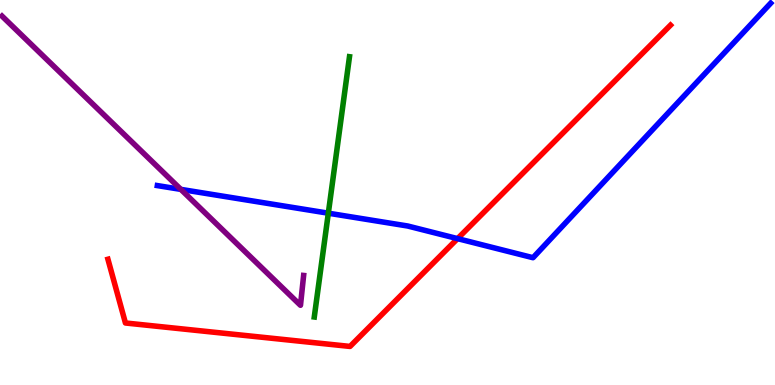[{'lines': ['blue', 'red'], 'intersections': [{'x': 5.9, 'y': 3.8}]}, {'lines': ['green', 'red'], 'intersections': []}, {'lines': ['purple', 'red'], 'intersections': []}, {'lines': ['blue', 'green'], 'intersections': [{'x': 4.24, 'y': 4.46}]}, {'lines': ['blue', 'purple'], 'intersections': [{'x': 2.33, 'y': 5.08}]}, {'lines': ['green', 'purple'], 'intersections': []}]